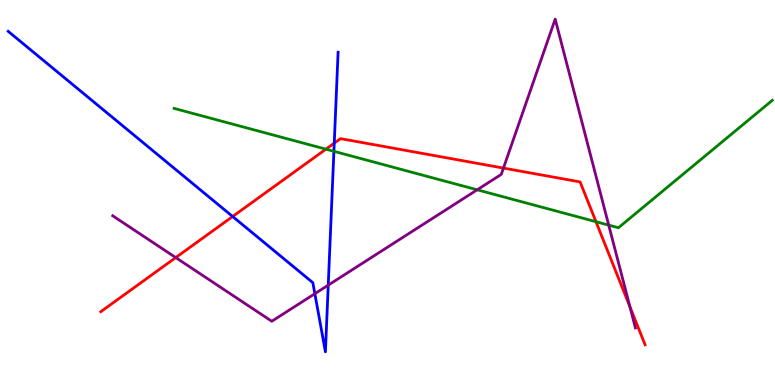[{'lines': ['blue', 'red'], 'intersections': [{'x': 3.0, 'y': 4.38}, {'x': 4.31, 'y': 6.28}]}, {'lines': ['green', 'red'], 'intersections': [{'x': 4.21, 'y': 6.13}, {'x': 7.69, 'y': 4.24}]}, {'lines': ['purple', 'red'], 'intersections': [{'x': 2.27, 'y': 3.31}, {'x': 6.5, 'y': 5.63}, {'x': 8.13, 'y': 2.03}]}, {'lines': ['blue', 'green'], 'intersections': [{'x': 4.31, 'y': 6.07}]}, {'lines': ['blue', 'purple'], 'intersections': [{'x': 4.06, 'y': 2.37}, {'x': 4.24, 'y': 2.59}]}, {'lines': ['green', 'purple'], 'intersections': [{'x': 6.16, 'y': 5.07}, {'x': 7.85, 'y': 4.15}]}]